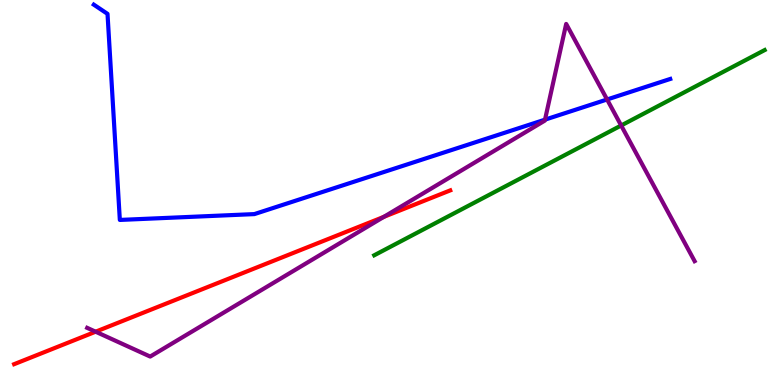[{'lines': ['blue', 'red'], 'intersections': []}, {'lines': ['green', 'red'], 'intersections': []}, {'lines': ['purple', 'red'], 'intersections': [{'x': 1.23, 'y': 1.38}, {'x': 4.95, 'y': 4.37}]}, {'lines': ['blue', 'green'], 'intersections': []}, {'lines': ['blue', 'purple'], 'intersections': [{'x': 7.03, 'y': 6.89}, {'x': 7.83, 'y': 7.42}]}, {'lines': ['green', 'purple'], 'intersections': [{'x': 8.02, 'y': 6.74}]}]